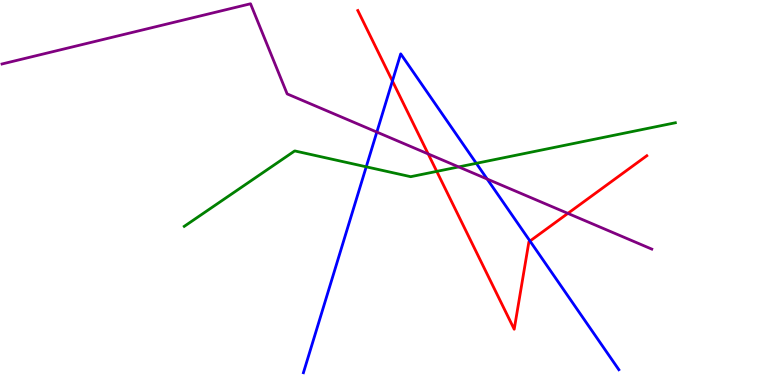[{'lines': ['blue', 'red'], 'intersections': [{'x': 5.06, 'y': 7.9}, {'x': 6.84, 'y': 3.74}]}, {'lines': ['green', 'red'], 'intersections': [{'x': 5.64, 'y': 5.55}]}, {'lines': ['purple', 'red'], 'intersections': [{'x': 5.52, 'y': 6.0}, {'x': 7.33, 'y': 4.46}]}, {'lines': ['blue', 'green'], 'intersections': [{'x': 4.73, 'y': 5.67}, {'x': 6.15, 'y': 5.76}]}, {'lines': ['blue', 'purple'], 'intersections': [{'x': 4.86, 'y': 6.57}, {'x': 6.29, 'y': 5.35}]}, {'lines': ['green', 'purple'], 'intersections': [{'x': 5.92, 'y': 5.66}]}]